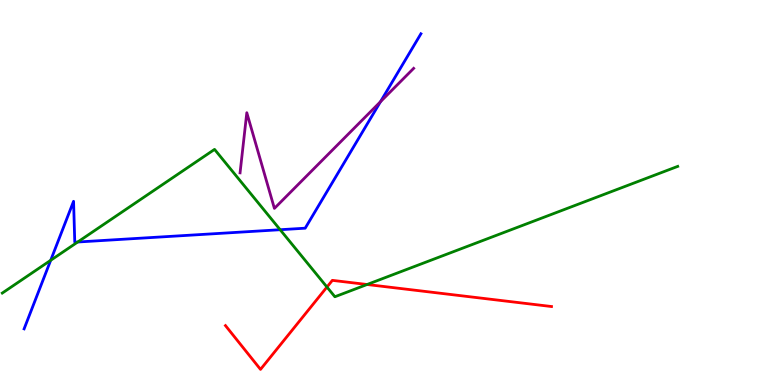[{'lines': ['blue', 'red'], 'intersections': []}, {'lines': ['green', 'red'], 'intersections': [{'x': 4.22, 'y': 2.54}, {'x': 4.74, 'y': 2.61}]}, {'lines': ['purple', 'red'], 'intersections': []}, {'lines': ['blue', 'green'], 'intersections': [{'x': 0.654, 'y': 3.24}, {'x': 1.0, 'y': 3.71}, {'x': 3.61, 'y': 4.03}]}, {'lines': ['blue', 'purple'], 'intersections': [{'x': 4.91, 'y': 7.36}]}, {'lines': ['green', 'purple'], 'intersections': []}]